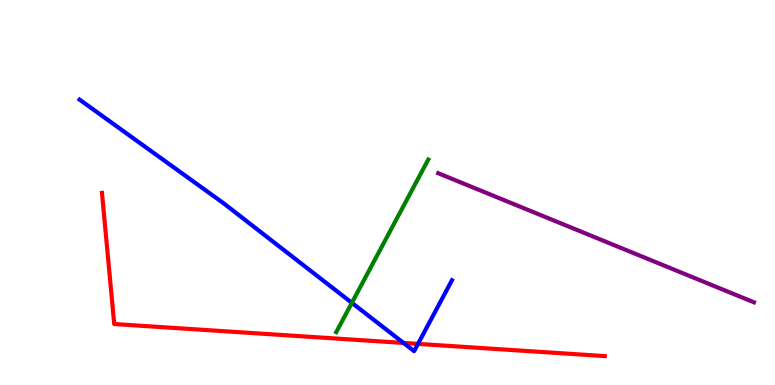[{'lines': ['blue', 'red'], 'intersections': [{'x': 5.21, 'y': 1.09}, {'x': 5.39, 'y': 1.07}]}, {'lines': ['green', 'red'], 'intersections': []}, {'lines': ['purple', 'red'], 'intersections': []}, {'lines': ['blue', 'green'], 'intersections': [{'x': 4.54, 'y': 2.13}]}, {'lines': ['blue', 'purple'], 'intersections': []}, {'lines': ['green', 'purple'], 'intersections': []}]